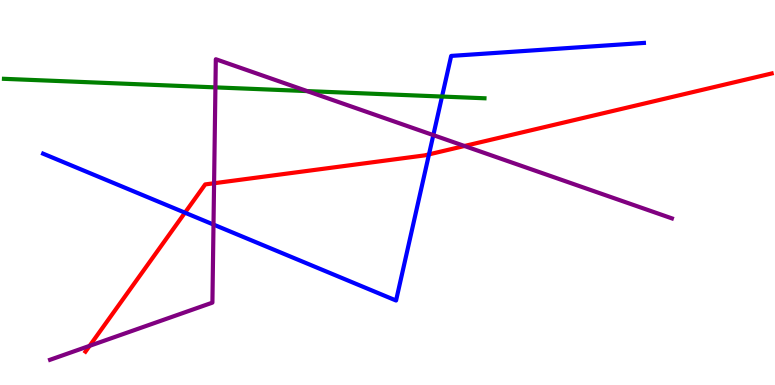[{'lines': ['blue', 'red'], 'intersections': [{'x': 2.39, 'y': 4.48}, {'x': 5.54, 'y': 5.99}]}, {'lines': ['green', 'red'], 'intersections': []}, {'lines': ['purple', 'red'], 'intersections': [{'x': 1.16, 'y': 1.02}, {'x': 2.76, 'y': 5.24}, {'x': 5.99, 'y': 6.21}]}, {'lines': ['blue', 'green'], 'intersections': [{'x': 5.7, 'y': 7.49}]}, {'lines': ['blue', 'purple'], 'intersections': [{'x': 2.75, 'y': 4.17}, {'x': 5.59, 'y': 6.49}]}, {'lines': ['green', 'purple'], 'intersections': [{'x': 2.78, 'y': 7.73}, {'x': 3.96, 'y': 7.63}]}]